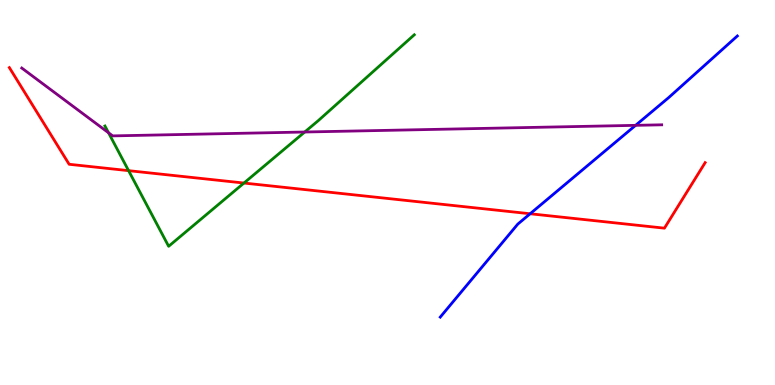[{'lines': ['blue', 'red'], 'intersections': [{'x': 6.84, 'y': 4.45}]}, {'lines': ['green', 'red'], 'intersections': [{'x': 1.66, 'y': 5.57}, {'x': 3.15, 'y': 5.25}]}, {'lines': ['purple', 'red'], 'intersections': []}, {'lines': ['blue', 'green'], 'intersections': []}, {'lines': ['blue', 'purple'], 'intersections': [{'x': 8.2, 'y': 6.74}]}, {'lines': ['green', 'purple'], 'intersections': [{'x': 1.4, 'y': 6.55}, {'x': 3.93, 'y': 6.57}]}]